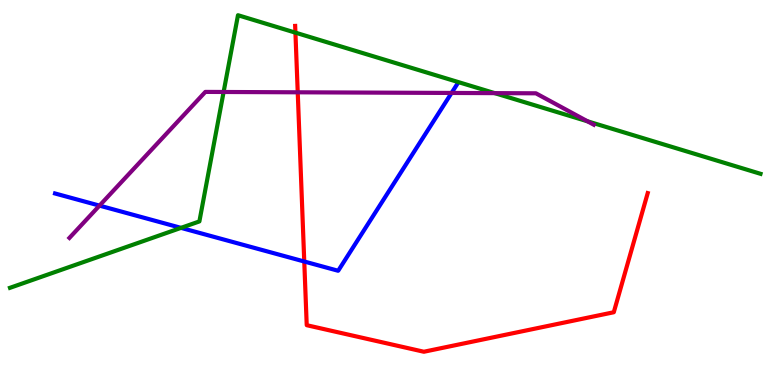[{'lines': ['blue', 'red'], 'intersections': [{'x': 3.93, 'y': 3.21}]}, {'lines': ['green', 'red'], 'intersections': [{'x': 3.81, 'y': 9.15}]}, {'lines': ['purple', 'red'], 'intersections': [{'x': 3.84, 'y': 7.6}]}, {'lines': ['blue', 'green'], 'intersections': [{'x': 2.34, 'y': 4.08}]}, {'lines': ['blue', 'purple'], 'intersections': [{'x': 1.28, 'y': 4.66}, {'x': 5.83, 'y': 7.59}]}, {'lines': ['green', 'purple'], 'intersections': [{'x': 2.89, 'y': 7.61}, {'x': 6.38, 'y': 7.58}, {'x': 7.58, 'y': 6.85}]}]